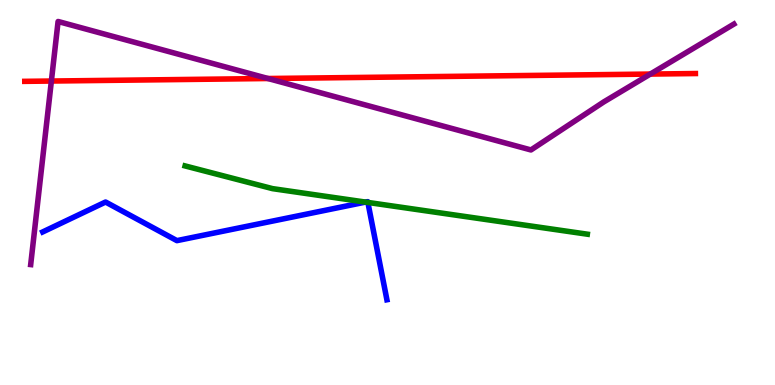[{'lines': ['blue', 'red'], 'intersections': []}, {'lines': ['green', 'red'], 'intersections': []}, {'lines': ['purple', 'red'], 'intersections': [{'x': 0.663, 'y': 7.9}, {'x': 3.46, 'y': 7.96}, {'x': 8.39, 'y': 8.08}]}, {'lines': ['blue', 'green'], 'intersections': [{'x': 4.72, 'y': 4.75}, {'x': 4.75, 'y': 4.74}]}, {'lines': ['blue', 'purple'], 'intersections': []}, {'lines': ['green', 'purple'], 'intersections': []}]